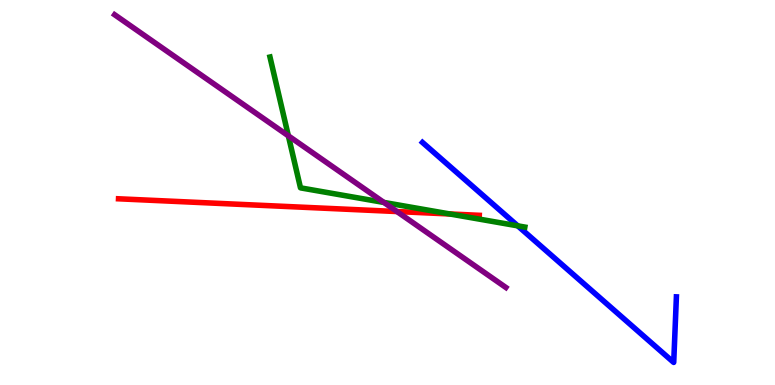[{'lines': ['blue', 'red'], 'intersections': []}, {'lines': ['green', 'red'], 'intersections': [{'x': 5.8, 'y': 4.44}]}, {'lines': ['purple', 'red'], 'intersections': [{'x': 5.12, 'y': 4.51}]}, {'lines': ['blue', 'green'], 'intersections': [{'x': 6.68, 'y': 4.13}]}, {'lines': ['blue', 'purple'], 'intersections': []}, {'lines': ['green', 'purple'], 'intersections': [{'x': 3.72, 'y': 6.47}, {'x': 4.95, 'y': 4.74}]}]